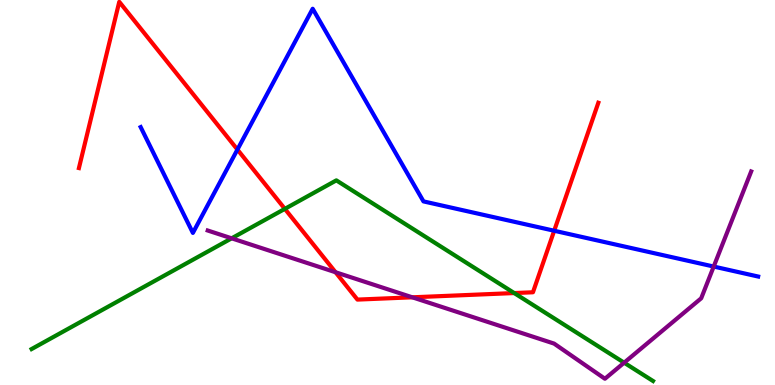[{'lines': ['blue', 'red'], 'intersections': [{'x': 3.06, 'y': 6.12}, {'x': 7.15, 'y': 4.01}]}, {'lines': ['green', 'red'], 'intersections': [{'x': 3.68, 'y': 4.57}, {'x': 6.64, 'y': 2.39}]}, {'lines': ['purple', 'red'], 'intersections': [{'x': 4.33, 'y': 2.93}, {'x': 5.32, 'y': 2.28}]}, {'lines': ['blue', 'green'], 'intersections': []}, {'lines': ['blue', 'purple'], 'intersections': [{'x': 9.21, 'y': 3.08}]}, {'lines': ['green', 'purple'], 'intersections': [{'x': 2.99, 'y': 3.81}, {'x': 8.05, 'y': 0.579}]}]